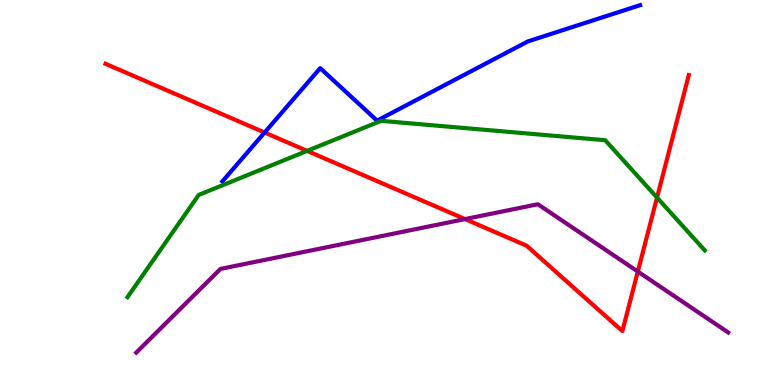[{'lines': ['blue', 'red'], 'intersections': [{'x': 3.41, 'y': 6.56}]}, {'lines': ['green', 'red'], 'intersections': [{'x': 3.96, 'y': 6.08}, {'x': 8.48, 'y': 4.87}]}, {'lines': ['purple', 'red'], 'intersections': [{'x': 6.0, 'y': 4.31}, {'x': 8.23, 'y': 2.95}]}, {'lines': ['blue', 'green'], 'intersections': []}, {'lines': ['blue', 'purple'], 'intersections': []}, {'lines': ['green', 'purple'], 'intersections': []}]